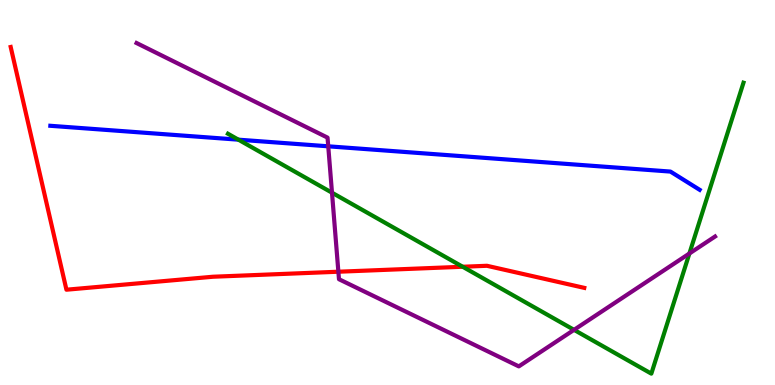[{'lines': ['blue', 'red'], 'intersections': []}, {'lines': ['green', 'red'], 'intersections': [{'x': 5.97, 'y': 3.07}]}, {'lines': ['purple', 'red'], 'intersections': [{'x': 4.37, 'y': 2.94}]}, {'lines': ['blue', 'green'], 'intersections': [{'x': 3.08, 'y': 6.37}]}, {'lines': ['blue', 'purple'], 'intersections': [{'x': 4.24, 'y': 6.2}]}, {'lines': ['green', 'purple'], 'intersections': [{'x': 4.28, 'y': 4.99}, {'x': 7.41, 'y': 1.43}, {'x': 8.9, 'y': 3.42}]}]